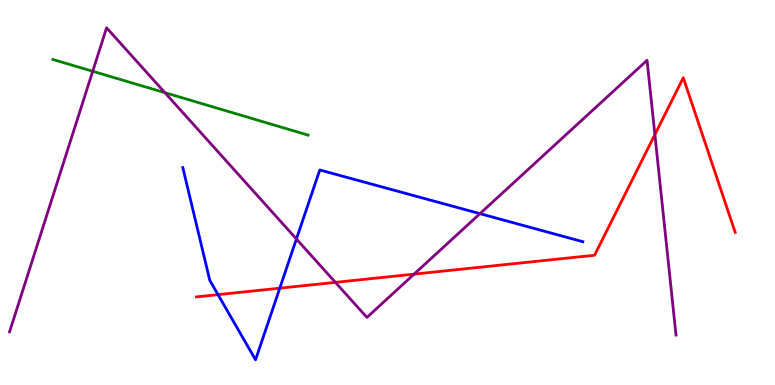[{'lines': ['blue', 'red'], 'intersections': [{'x': 2.81, 'y': 2.35}, {'x': 3.61, 'y': 2.51}]}, {'lines': ['green', 'red'], 'intersections': []}, {'lines': ['purple', 'red'], 'intersections': [{'x': 4.33, 'y': 2.67}, {'x': 5.34, 'y': 2.88}, {'x': 8.45, 'y': 6.5}]}, {'lines': ['blue', 'green'], 'intersections': []}, {'lines': ['blue', 'purple'], 'intersections': [{'x': 3.82, 'y': 3.79}, {'x': 6.19, 'y': 4.45}]}, {'lines': ['green', 'purple'], 'intersections': [{'x': 1.2, 'y': 8.15}, {'x': 2.13, 'y': 7.59}]}]